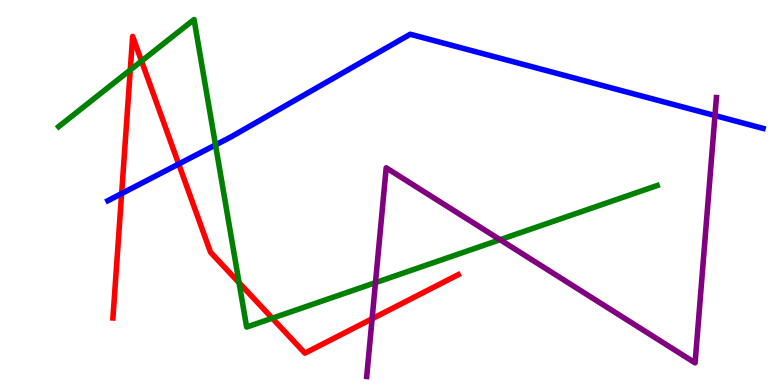[{'lines': ['blue', 'red'], 'intersections': [{'x': 1.57, 'y': 4.97}, {'x': 2.31, 'y': 5.74}]}, {'lines': ['green', 'red'], 'intersections': [{'x': 1.68, 'y': 8.18}, {'x': 1.83, 'y': 8.41}, {'x': 3.08, 'y': 2.66}, {'x': 3.51, 'y': 1.73}]}, {'lines': ['purple', 'red'], 'intersections': [{'x': 4.8, 'y': 1.72}]}, {'lines': ['blue', 'green'], 'intersections': [{'x': 2.78, 'y': 6.24}]}, {'lines': ['blue', 'purple'], 'intersections': [{'x': 9.23, 'y': 7.0}]}, {'lines': ['green', 'purple'], 'intersections': [{'x': 4.84, 'y': 2.66}, {'x': 6.45, 'y': 3.77}]}]